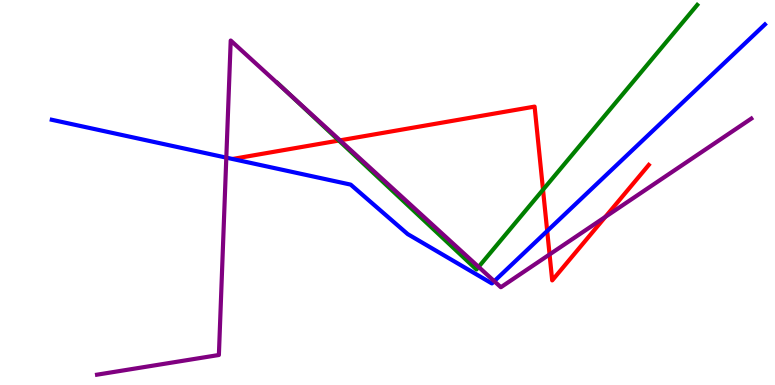[{'lines': ['blue', 'red'], 'intersections': [{'x': 7.06, 'y': 4.0}]}, {'lines': ['green', 'red'], 'intersections': [{'x': 4.37, 'y': 6.35}, {'x': 7.01, 'y': 5.07}]}, {'lines': ['purple', 'red'], 'intersections': [{'x': 4.39, 'y': 6.35}, {'x': 7.09, 'y': 3.39}, {'x': 7.81, 'y': 4.37}]}, {'lines': ['blue', 'green'], 'intersections': []}, {'lines': ['blue', 'purple'], 'intersections': [{'x': 2.92, 'y': 5.91}, {'x': 6.38, 'y': 2.7}]}, {'lines': ['green', 'purple'], 'intersections': [{'x': 3.7, 'y': 7.61}, {'x': 6.18, 'y': 3.07}]}]